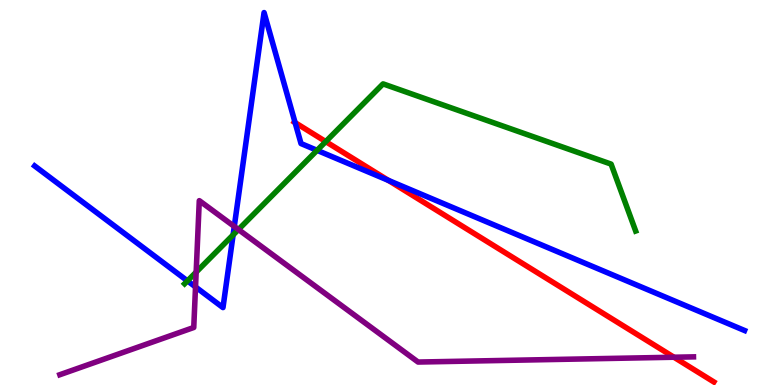[{'lines': ['blue', 'red'], 'intersections': [{'x': 3.81, 'y': 6.81}, {'x': 5.01, 'y': 5.31}]}, {'lines': ['green', 'red'], 'intersections': [{'x': 4.2, 'y': 6.32}]}, {'lines': ['purple', 'red'], 'intersections': [{'x': 8.7, 'y': 0.721}]}, {'lines': ['blue', 'green'], 'intersections': [{'x': 2.42, 'y': 2.7}, {'x': 3.01, 'y': 3.9}, {'x': 4.09, 'y': 6.1}]}, {'lines': ['blue', 'purple'], 'intersections': [{'x': 2.52, 'y': 2.55}, {'x': 3.02, 'y': 4.12}]}, {'lines': ['green', 'purple'], 'intersections': [{'x': 2.53, 'y': 2.93}, {'x': 3.08, 'y': 4.04}]}]